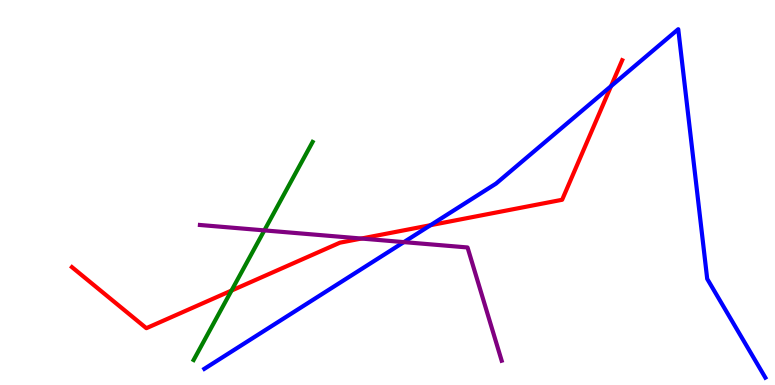[{'lines': ['blue', 'red'], 'intersections': [{'x': 5.56, 'y': 4.15}, {'x': 7.88, 'y': 7.76}]}, {'lines': ['green', 'red'], 'intersections': [{'x': 2.99, 'y': 2.45}]}, {'lines': ['purple', 'red'], 'intersections': [{'x': 4.66, 'y': 3.8}]}, {'lines': ['blue', 'green'], 'intersections': []}, {'lines': ['blue', 'purple'], 'intersections': [{'x': 5.21, 'y': 3.71}]}, {'lines': ['green', 'purple'], 'intersections': [{'x': 3.41, 'y': 4.02}]}]